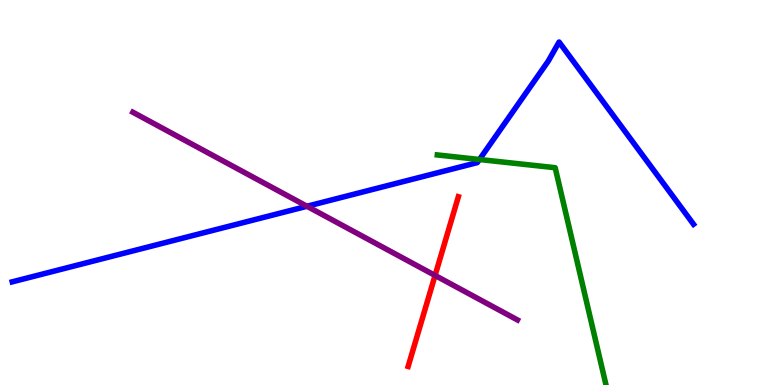[{'lines': ['blue', 'red'], 'intersections': []}, {'lines': ['green', 'red'], 'intersections': []}, {'lines': ['purple', 'red'], 'intersections': [{'x': 5.61, 'y': 2.85}]}, {'lines': ['blue', 'green'], 'intersections': [{'x': 6.19, 'y': 5.86}]}, {'lines': ['blue', 'purple'], 'intersections': [{'x': 3.96, 'y': 4.64}]}, {'lines': ['green', 'purple'], 'intersections': []}]